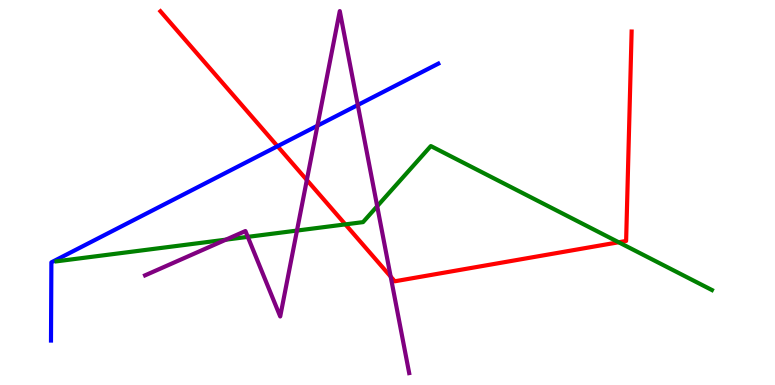[{'lines': ['blue', 'red'], 'intersections': [{'x': 3.58, 'y': 6.2}]}, {'lines': ['green', 'red'], 'intersections': [{'x': 4.46, 'y': 4.17}, {'x': 7.98, 'y': 3.71}]}, {'lines': ['purple', 'red'], 'intersections': [{'x': 3.96, 'y': 5.32}, {'x': 5.04, 'y': 2.82}]}, {'lines': ['blue', 'green'], 'intersections': []}, {'lines': ['blue', 'purple'], 'intersections': [{'x': 4.1, 'y': 6.73}, {'x': 4.62, 'y': 7.27}]}, {'lines': ['green', 'purple'], 'intersections': [{'x': 2.91, 'y': 3.77}, {'x': 3.2, 'y': 3.85}, {'x': 3.83, 'y': 4.01}, {'x': 4.87, 'y': 4.64}]}]